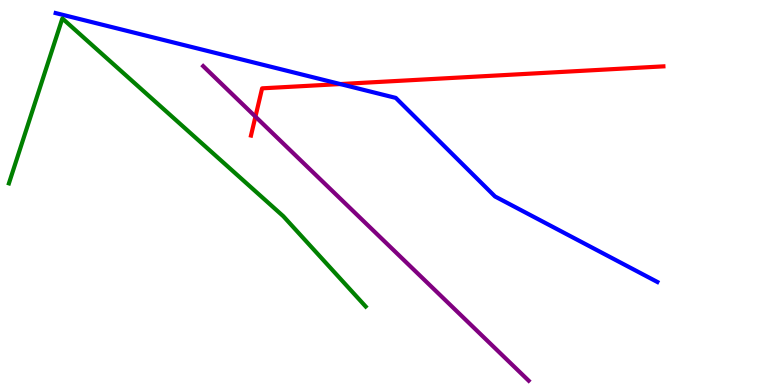[{'lines': ['blue', 'red'], 'intersections': [{'x': 4.39, 'y': 7.82}]}, {'lines': ['green', 'red'], 'intersections': []}, {'lines': ['purple', 'red'], 'intersections': [{'x': 3.3, 'y': 6.97}]}, {'lines': ['blue', 'green'], 'intersections': []}, {'lines': ['blue', 'purple'], 'intersections': []}, {'lines': ['green', 'purple'], 'intersections': []}]